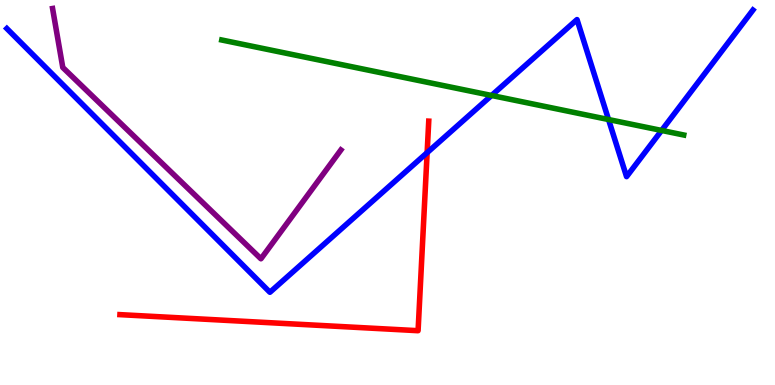[{'lines': ['blue', 'red'], 'intersections': [{'x': 5.51, 'y': 6.03}]}, {'lines': ['green', 'red'], 'intersections': []}, {'lines': ['purple', 'red'], 'intersections': []}, {'lines': ['blue', 'green'], 'intersections': [{'x': 6.34, 'y': 7.52}, {'x': 7.85, 'y': 6.9}, {'x': 8.54, 'y': 6.61}]}, {'lines': ['blue', 'purple'], 'intersections': []}, {'lines': ['green', 'purple'], 'intersections': []}]